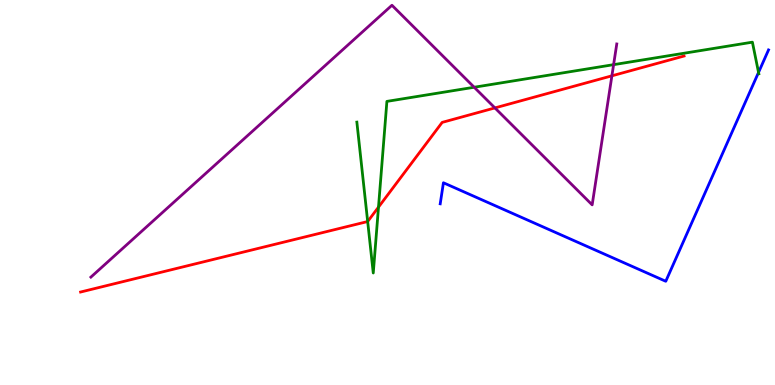[{'lines': ['blue', 'red'], 'intersections': []}, {'lines': ['green', 'red'], 'intersections': [{'x': 4.74, 'y': 4.25}, {'x': 4.88, 'y': 4.62}]}, {'lines': ['purple', 'red'], 'intersections': [{'x': 6.39, 'y': 7.2}, {'x': 7.9, 'y': 8.03}]}, {'lines': ['blue', 'green'], 'intersections': [{'x': 9.79, 'y': 8.12}]}, {'lines': ['blue', 'purple'], 'intersections': []}, {'lines': ['green', 'purple'], 'intersections': [{'x': 6.12, 'y': 7.73}, {'x': 7.92, 'y': 8.32}]}]